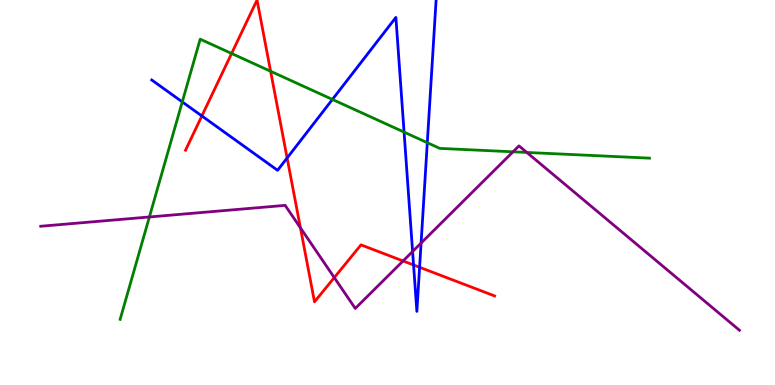[{'lines': ['blue', 'red'], 'intersections': [{'x': 2.6, 'y': 6.99}, {'x': 3.7, 'y': 5.9}, {'x': 5.34, 'y': 3.12}, {'x': 5.41, 'y': 3.06}]}, {'lines': ['green', 'red'], 'intersections': [{'x': 2.99, 'y': 8.61}, {'x': 3.49, 'y': 8.15}]}, {'lines': ['purple', 'red'], 'intersections': [{'x': 3.88, 'y': 4.08}, {'x': 4.31, 'y': 2.79}, {'x': 5.2, 'y': 3.22}]}, {'lines': ['blue', 'green'], 'intersections': [{'x': 2.35, 'y': 7.35}, {'x': 4.29, 'y': 7.42}, {'x': 5.21, 'y': 6.57}, {'x': 5.51, 'y': 6.29}]}, {'lines': ['blue', 'purple'], 'intersections': [{'x': 5.32, 'y': 3.47}, {'x': 5.43, 'y': 3.69}]}, {'lines': ['green', 'purple'], 'intersections': [{'x': 1.93, 'y': 4.36}, {'x': 6.62, 'y': 6.06}, {'x': 6.8, 'y': 6.04}]}]